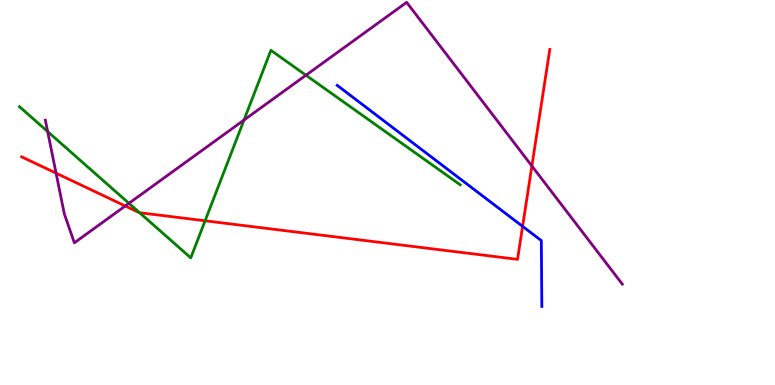[{'lines': ['blue', 'red'], 'intersections': [{'x': 6.74, 'y': 4.12}]}, {'lines': ['green', 'red'], 'intersections': [{'x': 1.8, 'y': 4.48}, {'x': 2.65, 'y': 4.27}]}, {'lines': ['purple', 'red'], 'intersections': [{'x': 0.724, 'y': 5.5}, {'x': 1.62, 'y': 4.65}, {'x': 6.86, 'y': 5.69}]}, {'lines': ['blue', 'green'], 'intersections': []}, {'lines': ['blue', 'purple'], 'intersections': []}, {'lines': ['green', 'purple'], 'intersections': [{'x': 0.615, 'y': 6.58}, {'x': 1.66, 'y': 4.72}, {'x': 3.15, 'y': 6.88}, {'x': 3.95, 'y': 8.05}]}]